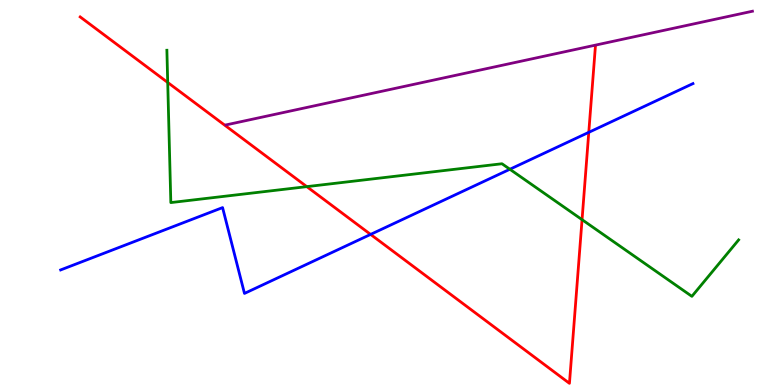[{'lines': ['blue', 'red'], 'intersections': [{'x': 4.78, 'y': 3.91}, {'x': 7.6, 'y': 6.56}]}, {'lines': ['green', 'red'], 'intersections': [{'x': 2.16, 'y': 7.86}, {'x': 3.96, 'y': 5.15}, {'x': 7.51, 'y': 4.29}]}, {'lines': ['purple', 'red'], 'intersections': []}, {'lines': ['blue', 'green'], 'intersections': [{'x': 6.58, 'y': 5.6}]}, {'lines': ['blue', 'purple'], 'intersections': []}, {'lines': ['green', 'purple'], 'intersections': []}]